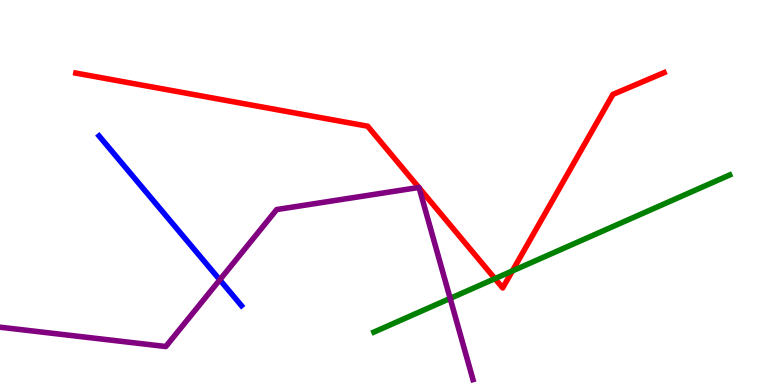[{'lines': ['blue', 'red'], 'intersections': []}, {'lines': ['green', 'red'], 'intersections': [{'x': 6.39, 'y': 2.76}, {'x': 6.61, 'y': 2.96}]}, {'lines': ['purple', 'red'], 'intersections': [{'x': 5.4, 'y': 5.13}, {'x': 5.41, 'y': 5.12}]}, {'lines': ['blue', 'green'], 'intersections': []}, {'lines': ['blue', 'purple'], 'intersections': [{'x': 2.84, 'y': 2.73}]}, {'lines': ['green', 'purple'], 'intersections': [{'x': 5.81, 'y': 2.25}]}]